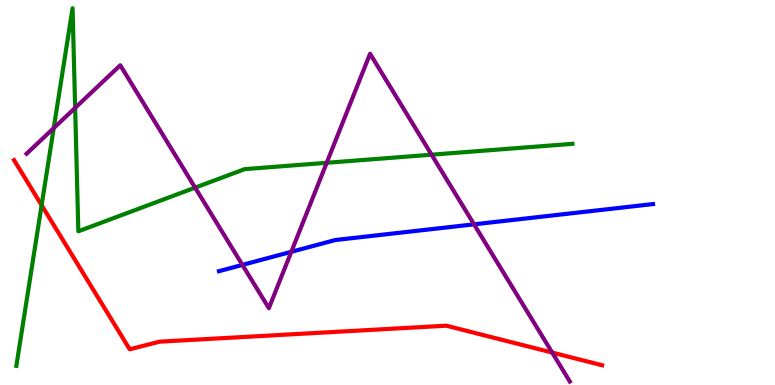[{'lines': ['blue', 'red'], 'intersections': []}, {'lines': ['green', 'red'], 'intersections': [{'x': 0.537, 'y': 4.67}]}, {'lines': ['purple', 'red'], 'intersections': [{'x': 7.13, 'y': 0.842}]}, {'lines': ['blue', 'green'], 'intersections': []}, {'lines': ['blue', 'purple'], 'intersections': [{'x': 3.13, 'y': 3.12}, {'x': 3.76, 'y': 3.46}, {'x': 6.12, 'y': 4.17}]}, {'lines': ['green', 'purple'], 'intersections': [{'x': 0.693, 'y': 6.67}, {'x': 0.97, 'y': 7.2}, {'x': 2.52, 'y': 5.13}, {'x': 4.22, 'y': 5.77}, {'x': 5.57, 'y': 5.98}]}]